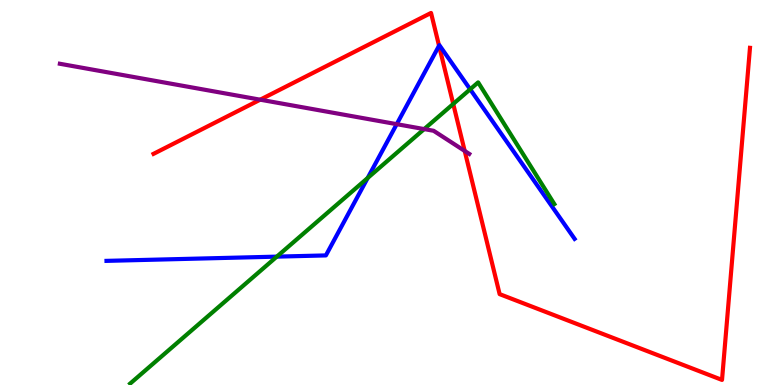[{'lines': ['blue', 'red'], 'intersections': [{'x': 5.67, 'y': 8.81}]}, {'lines': ['green', 'red'], 'intersections': [{'x': 5.85, 'y': 7.3}]}, {'lines': ['purple', 'red'], 'intersections': [{'x': 3.36, 'y': 7.41}, {'x': 6.0, 'y': 6.08}]}, {'lines': ['blue', 'green'], 'intersections': [{'x': 3.57, 'y': 3.33}, {'x': 4.74, 'y': 5.38}, {'x': 6.07, 'y': 7.68}]}, {'lines': ['blue', 'purple'], 'intersections': [{'x': 5.12, 'y': 6.77}]}, {'lines': ['green', 'purple'], 'intersections': [{'x': 5.47, 'y': 6.65}]}]